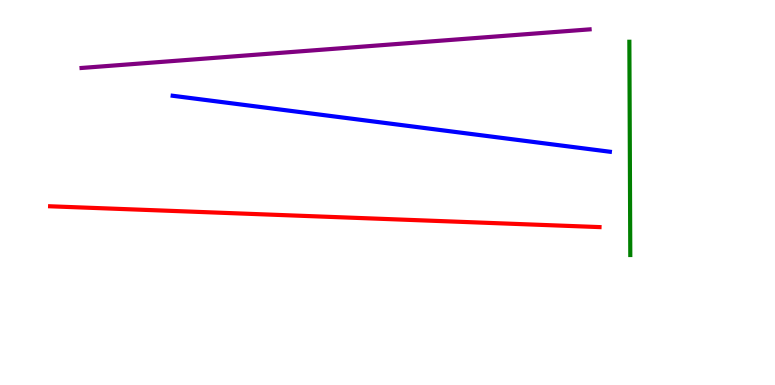[{'lines': ['blue', 'red'], 'intersections': []}, {'lines': ['green', 'red'], 'intersections': []}, {'lines': ['purple', 'red'], 'intersections': []}, {'lines': ['blue', 'green'], 'intersections': []}, {'lines': ['blue', 'purple'], 'intersections': []}, {'lines': ['green', 'purple'], 'intersections': []}]